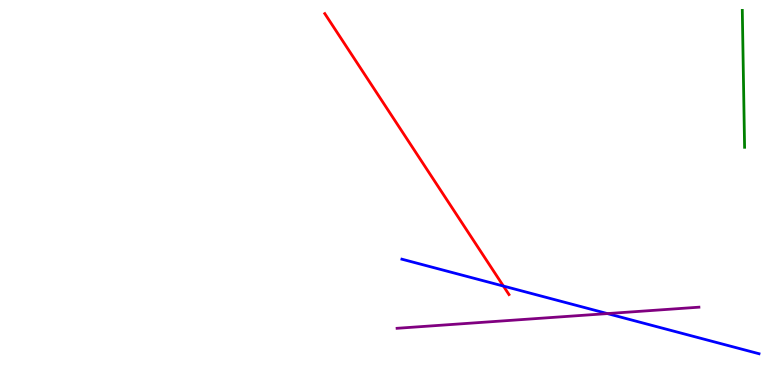[{'lines': ['blue', 'red'], 'intersections': [{'x': 6.5, 'y': 2.57}]}, {'lines': ['green', 'red'], 'intersections': []}, {'lines': ['purple', 'red'], 'intersections': []}, {'lines': ['blue', 'green'], 'intersections': []}, {'lines': ['blue', 'purple'], 'intersections': [{'x': 7.84, 'y': 1.85}]}, {'lines': ['green', 'purple'], 'intersections': []}]